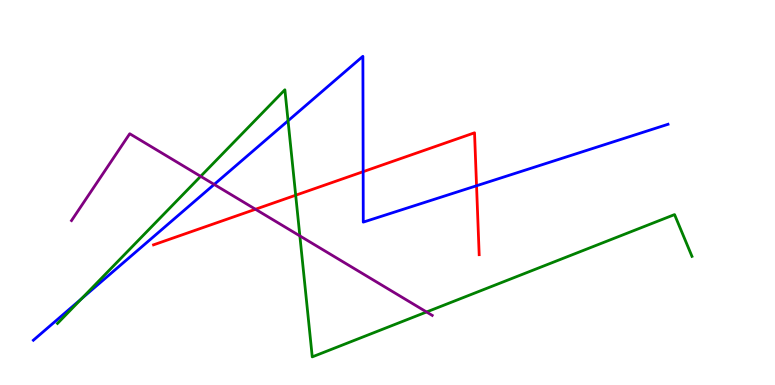[{'lines': ['blue', 'red'], 'intersections': [{'x': 4.69, 'y': 5.54}, {'x': 6.15, 'y': 5.18}]}, {'lines': ['green', 'red'], 'intersections': [{'x': 3.82, 'y': 4.93}]}, {'lines': ['purple', 'red'], 'intersections': [{'x': 3.3, 'y': 4.56}]}, {'lines': ['blue', 'green'], 'intersections': [{'x': 1.05, 'y': 2.24}, {'x': 3.72, 'y': 6.86}]}, {'lines': ['blue', 'purple'], 'intersections': [{'x': 2.76, 'y': 5.21}]}, {'lines': ['green', 'purple'], 'intersections': [{'x': 2.59, 'y': 5.42}, {'x': 3.87, 'y': 3.87}, {'x': 5.5, 'y': 1.9}]}]